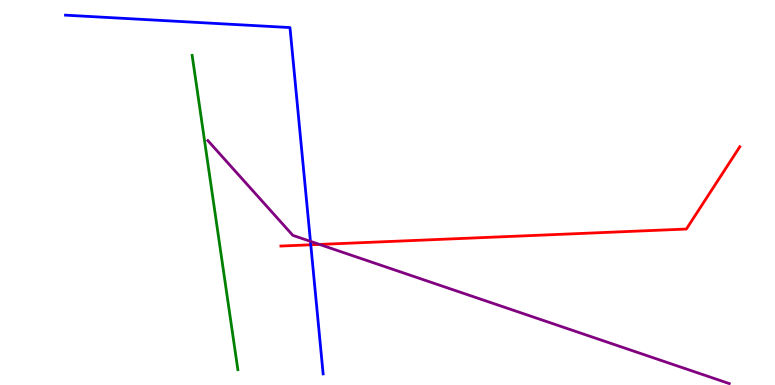[{'lines': ['blue', 'red'], 'intersections': [{'x': 4.01, 'y': 3.64}]}, {'lines': ['green', 'red'], 'intersections': []}, {'lines': ['purple', 'red'], 'intersections': [{'x': 4.12, 'y': 3.65}]}, {'lines': ['blue', 'green'], 'intersections': []}, {'lines': ['blue', 'purple'], 'intersections': [{'x': 4.01, 'y': 3.73}]}, {'lines': ['green', 'purple'], 'intersections': []}]